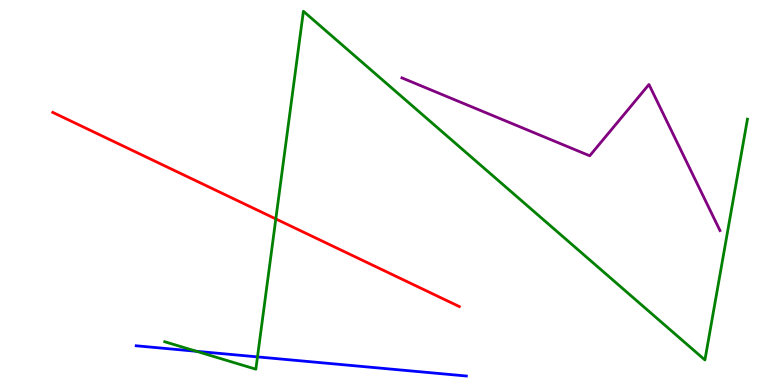[{'lines': ['blue', 'red'], 'intersections': []}, {'lines': ['green', 'red'], 'intersections': [{'x': 3.56, 'y': 4.31}]}, {'lines': ['purple', 'red'], 'intersections': []}, {'lines': ['blue', 'green'], 'intersections': [{'x': 2.53, 'y': 0.876}, {'x': 3.32, 'y': 0.73}]}, {'lines': ['blue', 'purple'], 'intersections': []}, {'lines': ['green', 'purple'], 'intersections': []}]